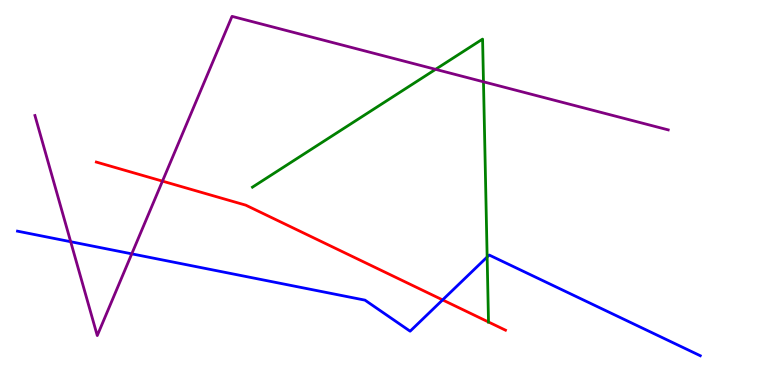[{'lines': ['blue', 'red'], 'intersections': [{'x': 5.71, 'y': 2.21}]}, {'lines': ['green', 'red'], 'intersections': [{'x': 6.3, 'y': 1.64}]}, {'lines': ['purple', 'red'], 'intersections': [{'x': 2.1, 'y': 5.3}]}, {'lines': ['blue', 'green'], 'intersections': [{'x': 6.29, 'y': 3.32}]}, {'lines': ['blue', 'purple'], 'intersections': [{'x': 0.912, 'y': 3.72}, {'x': 1.7, 'y': 3.41}]}, {'lines': ['green', 'purple'], 'intersections': [{'x': 5.62, 'y': 8.2}, {'x': 6.24, 'y': 7.88}]}]